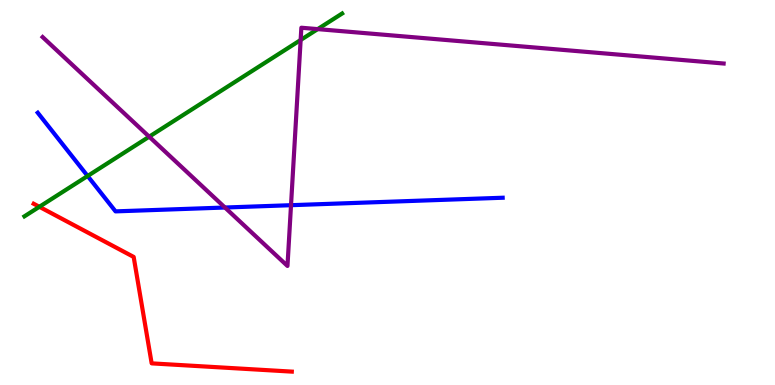[{'lines': ['blue', 'red'], 'intersections': []}, {'lines': ['green', 'red'], 'intersections': [{'x': 0.508, 'y': 4.63}]}, {'lines': ['purple', 'red'], 'intersections': []}, {'lines': ['blue', 'green'], 'intersections': [{'x': 1.13, 'y': 5.43}]}, {'lines': ['blue', 'purple'], 'intersections': [{'x': 2.9, 'y': 4.61}, {'x': 3.76, 'y': 4.67}]}, {'lines': ['green', 'purple'], 'intersections': [{'x': 1.92, 'y': 6.45}, {'x': 3.88, 'y': 8.96}, {'x': 4.1, 'y': 9.24}]}]